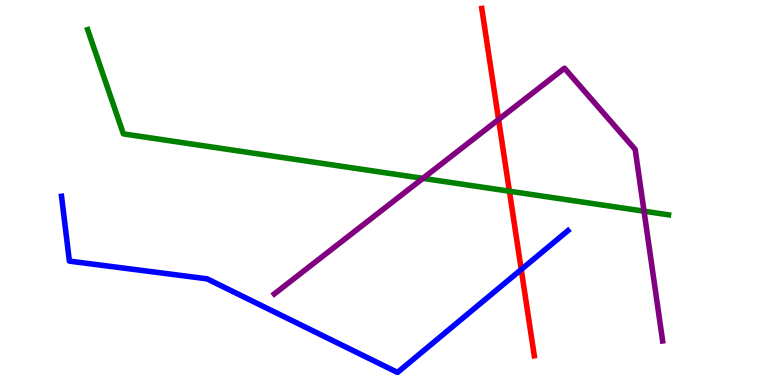[{'lines': ['blue', 'red'], 'intersections': [{'x': 6.73, 'y': 3.0}]}, {'lines': ['green', 'red'], 'intersections': [{'x': 6.57, 'y': 5.03}]}, {'lines': ['purple', 'red'], 'intersections': [{'x': 6.43, 'y': 6.9}]}, {'lines': ['blue', 'green'], 'intersections': []}, {'lines': ['blue', 'purple'], 'intersections': []}, {'lines': ['green', 'purple'], 'intersections': [{'x': 5.46, 'y': 5.37}, {'x': 8.31, 'y': 4.51}]}]